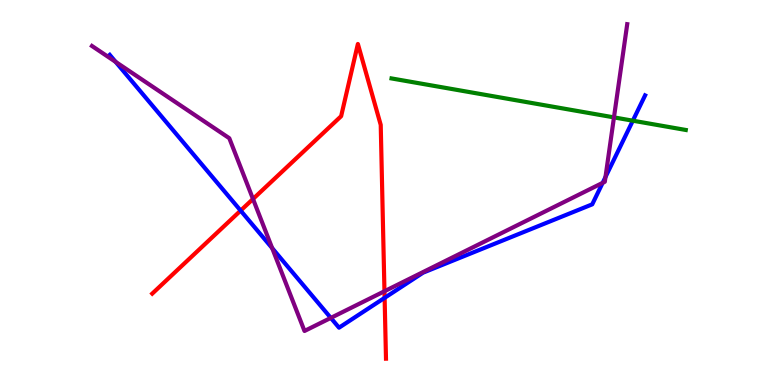[{'lines': ['blue', 'red'], 'intersections': [{'x': 3.1, 'y': 4.53}, {'x': 4.96, 'y': 2.26}]}, {'lines': ['green', 'red'], 'intersections': []}, {'lines': ['purple', 'red'], 'intersections': [{'x': 3.26, 'y': 4.83}, {'x': 4.96, 'y': 2.44}]}, {'lines': ['blue', 'green'], 'intersections': [{'x': 8.17, 'y': 6.87}]}, {'lines': ['blue', 'purple'], 'intersections': [{'x': 1.49, 'y': 8.39}, {'x': 3.51, 'y': 3.55}, {'x': 4.27, 'y': 1.74}, {'x': 7.78, 'y': 5.25}, {'x': 7.81, 'y': 5.4}]}, {'lines': ['green', 'purple'], 'intersections': [{'x': 7.92, 'y': 6.95}]}]